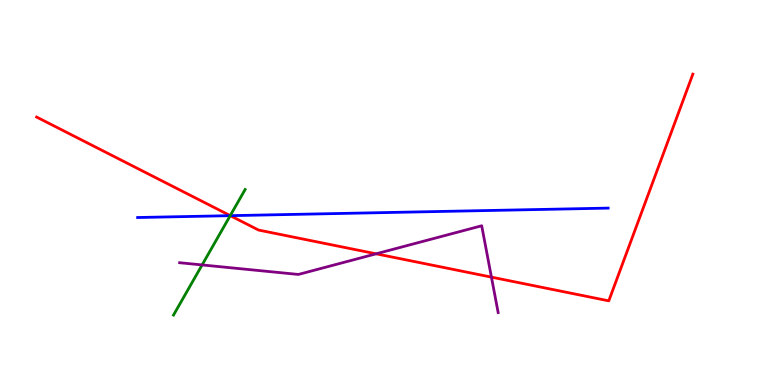[{'lines': ['blue', 'red'], 'intersections': [{'x': 2.97, 'y': 4.4}]}, {'lines': ['green', 'red'], 'intersections': [{'x': 2.97, 'y': 4.4}]}, {'lines': ['purple', 'red'], 'intersections': [{'x': 4.85, 'y': 3.41}, {'x': 6.34, 'y': 2.8}]}, {'lines': ['blue', 'green'], 'intersections': [{'x': 2.97, 'y': 4.4}]}, {'lines': ['blue', 'purple'], 'intersections': []}, {'lines': ['green', 'purple'], 'intersections': [{'x': 2.61, 'y': 3.12}]}]